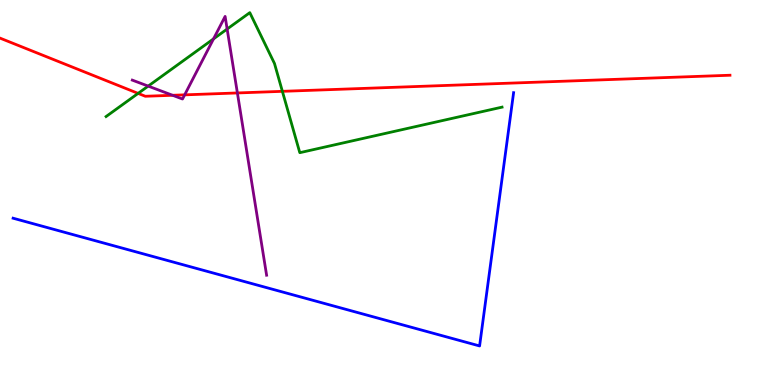[{'lines': ['blue', 'red'], 'intersections': []}, {'lines': ['green', 'red'], 'intersections': [{'x': 1.78, 'y': 7.57}, {'x': 3.64, 'y': 7.63}]}, {'lines': ['purple', 'red'], 'intersections': [{'x': 2.23, 'y': 7.53}, {'x': 2.38, 'y': 7.54}, {'x': 3.06, 'y': 7.59}]}, {'lines': ['blue', 'green'], 'intersections': []}, {'lines': ['blue', 'purple'], 'intersections': []}, {'lines': ['green', 'purple'], 'intersections': [{'x': 1.91, 'y': 7.76}, {'x': 2.76, 'y': 8.99}, {'x': 2.93, 'y': 9.25}]}]